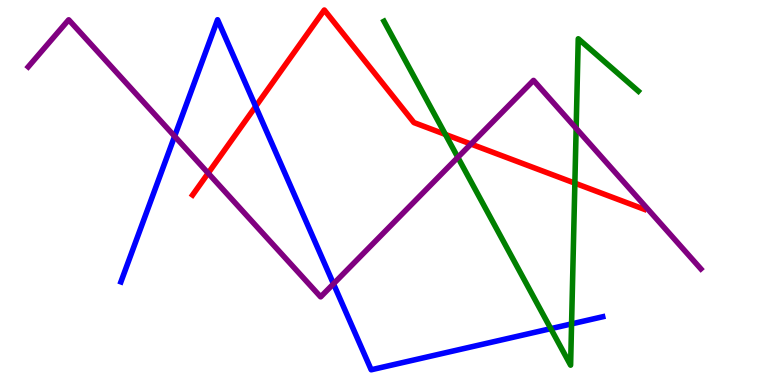[{'lines': ['blue', 'red'], 'intersections': [{'x': 3.3, 'y': 7.23}]}, {'lines': ['green', 'red'], 'intersections': [{'x': 5.75, 'y': 6.51}, {'x': 7.42, 'y': 5.24}]}, {'lines': ['purple', 'red'], 'intersections': [{'x': 2.69, 'y': 5.5}, {'x': 6.08, 'y': 6.26}]}, {'lines': ['blue', 'green'], 'intersections': [{'x': 7.11, 'y': 1.46}, {'x': 7.38, 'y': 1.59}]}, {'lines': ['blue', 'purple'], 'intersections': [{'x': 2.25, 'y': 6.46}, {'x': 4.3, 'y': 2.63}]}, {'lines': ['green', 'purple'], 'intersections': [{'x': 5.91, 'y': 5.91}, {'x': 7.43, 'y': 6.67}]}]